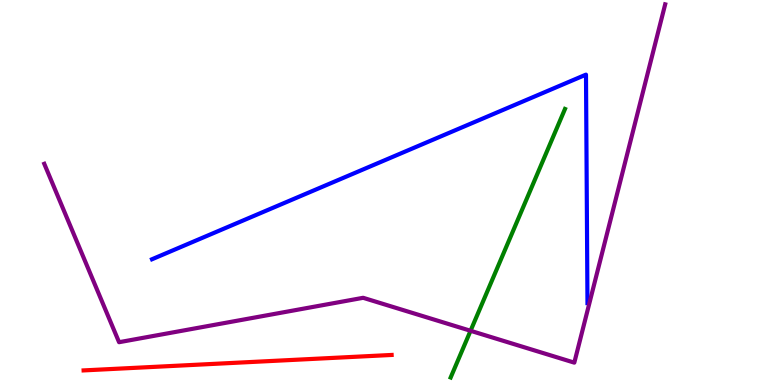[{'lines': ['blue', 'red'], 'intersections': []}, {'lines': ['green', 'red'], 'intersections': []}, {'lines': ['purple', 'red'], 'intersections': []}, {'lines': ['blue', 'green'], 'intersections': []}, {'lines': ['blue', 'purple'], 'intersections': []}, {'lines': ['green', 'purple'], 'intersections': [{'x': 6.07, 'y': 1.41}]}]